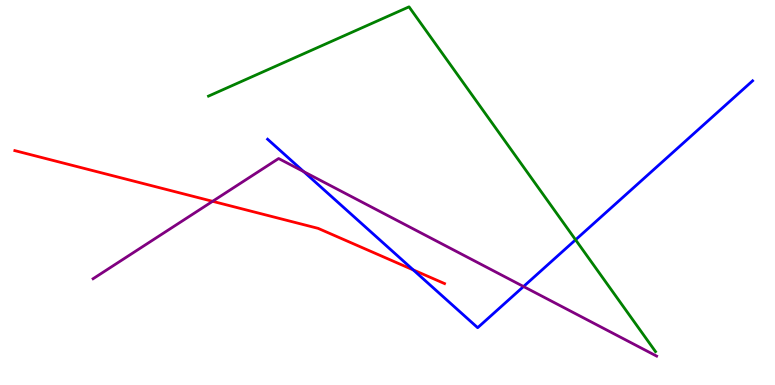[{'lines': ['blue', 'red'], 'intersections': [{'x': 5.33, 'y': 2.99}]}, {'lines': ['green', 'red'], 'intersections': []}, {'lines': ['purple', 'red'], 'intersections': [{'x': 2.74, 'y': 4.77}]}, {'lines': ['blue', 'green'], 'intersections': [{'x': 7.43, 'y': 3.77}]}, {'lines': ['blue', 'purple'], 'intersections': [{'x': 3.92, 'y': 5.54}, {'x': 6.76, 'y': 2.56}]}, {'lines': ['green', 'purple'], 'intersections': []}]